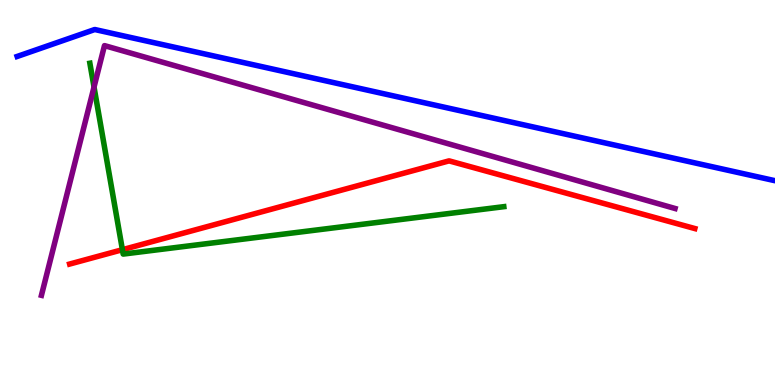[{'lines': ['blue', 'red'], 'intersections': []}, {'lines': ['green', 'red'], 'intersections': [{'x': 1.58, 'y': 3.51}]}, {'lines': ['purple', 'red'], 'intersections': []}, {'lines': ['blue', 'green'], 'intersections': []}, {'lines': ['blue', 'purple'], 'intersections': []}, {'lines': ['green', 'purple'], 'intersections': [{'x': 1.21, 'y': 7.74}]}]